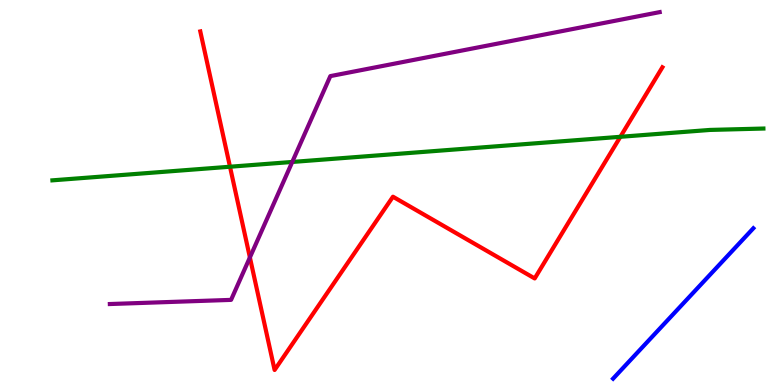[{'lines': ['blue', 'red'], 'intersections': []}, {'lines': ['green', 'red'], 'intersections': [{'x': 2.97, 'y': 5.67}, {'x': 8.0, 'y': 6.45}]}, {'lines': ['purple', 'red'], 'intersections': [{'x': 3.22, 'y': 3.31}]}, {'lines': ['blue', 'green'], 'intersections': []}, {'lines': ['blue', 'purple'], 'intersections': []}, {'lines': ['green', 'purple'], 'intersections': [{'x': 3.77, 'y': 5.79}]}]